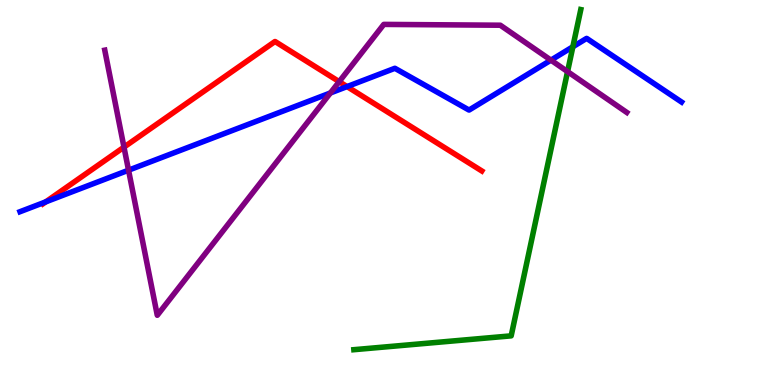[{'lines': ['blue', 'red'], 'intersections': [{'x': 0.59, 'y': 4.76}, {'x': 4.48, 'y': 7.75}]}, {'lines': ['green', 'red'], 'intersections': []}, {'lines': ['purple', 'red'], 'intersections': [{'x': 1.6, 'y': 6.18}, {'x': 4.38, 'y': 7.88}]}, {'lines': ['blue', 'green'], 'intersections': [{'x': 7.39, 'y': 8.79}]}, {'lines': ['blue', 'purple'], 'intersections': [{'x': 1.66, 'y': 5.58}, {'x': 4.26, 'y': 7.59}, {'x': 7.11, 'y': 8.44}]}, {'lines': ['green', 'purple'], 'intersections': [{'x': 7.32, 'y': 8.14}]}]